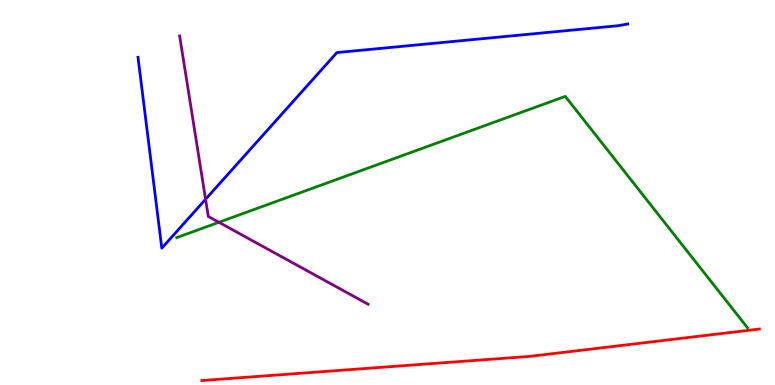[{'lines': ['blue', 'red'], 'intersections': []}, {'lines': ['green', 'red'], 'intersections': []}, {'lines': ['purple', 'red'], 'intersections': []}, {'lines': ['blue', 'green'], 'intersections': []}, {'lines': ['blue', 'purple'], 'intersections': [{'x': 2.65, 'y': 4.82}]}, {'lines': ['green', 'purple'], 'intersections': [{'x': 2.82, 'y': 4.23}]}]